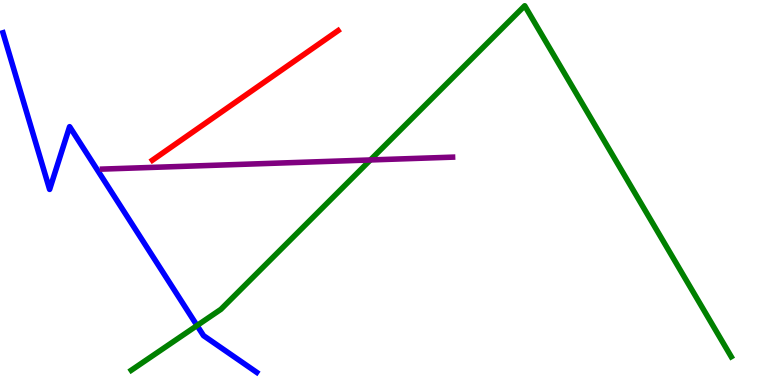[{'lines': ['blue', 'red'], 'intersections': []}, {'lines': ['green', 'red'], 'intersections': []}, {'lines': ['purple', 'red'], 'intersections': []}, {'lines': ['blue', 'green'], 'intersections': [{'x': 2.54, 'y': 1.54}]}, {'lines': ['blue', 'purple'], 'intersections': []}, {'lines': ['green', 'purple'], 'intersections': [{'x': 4.78, 'y': 5.85}]}]